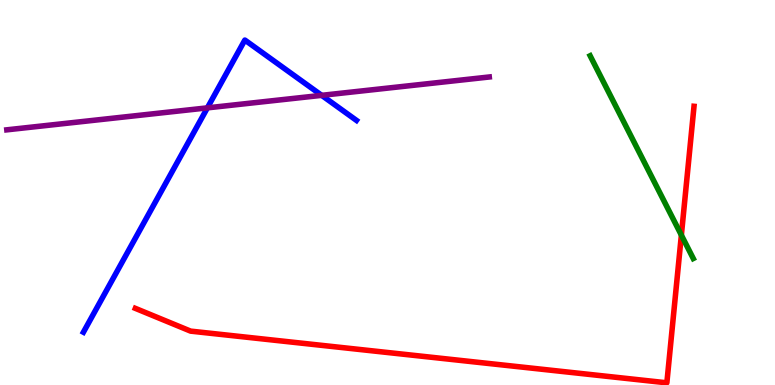[{'lines': ['blue', 'red'], 'intersections': []}, {'lines': ['green', 'red'], 'intersections': [{'x': 8.79, 'y': 3.89}]}, {'lines': ['purple', 'red'], 'intersections': []}, {'lines': ['blue', 'green'], 'intersections': []}, {'lines': ['blue', 'purple'], 'intersections': [{'x': 2.68, 'y': 7.2}, {'x': 4.15, 'y': 7.52}]}, {'lines': ['green', 'purple'], 'intersections': []}]